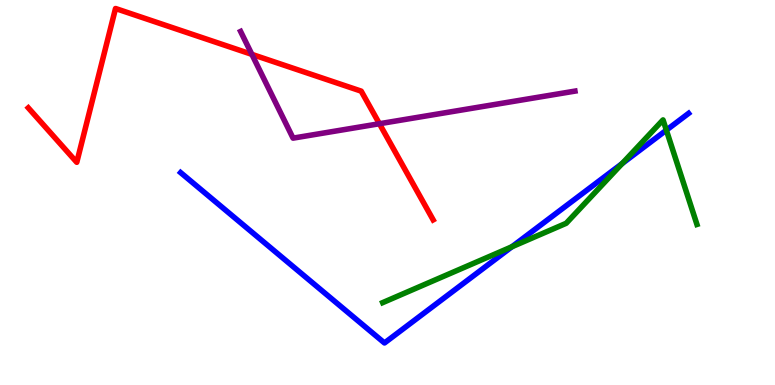[{'lines': ['blue', 'red'], 'intersections': []}, {'lines': ['green', 'red'], 'intersections': []}, {'lines': ['purple', 'red'], 'intersections': [{'x': 3.25, 'y': 8.59}, {'x': 4.9, 'y': 6.79}]}, {'lines': ['blue', 'green'], 'intersections': [{'x': 6.61, 'y': 3.59}, {'x': 8.03, 'y': 5.75}, {'x': 8.6, 'y': 6.62}]}, {'lines': ['blue', 'purple'], 'intersections': []}, {'lines': ['green', 'purple'], 'intersections': []}]